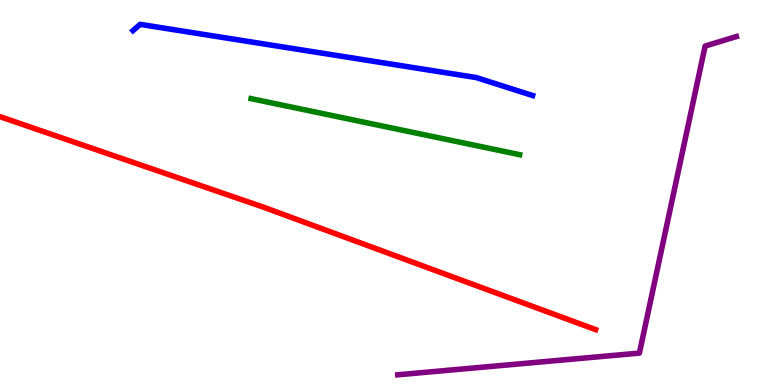[{'lines': ['blue', 'red'], 'intersections': []}, {'lines': ['green', 'red'], 'intersections': []}, {'lines': ['purple', 'red'], 'intersections': []}, {'lines': ['blue', 'green'], 'intersections': []}, {'lines': ['blue', 'purple'], 'intersections': []}, {'lines': ['green', 'purple'], 'intersections': []}]